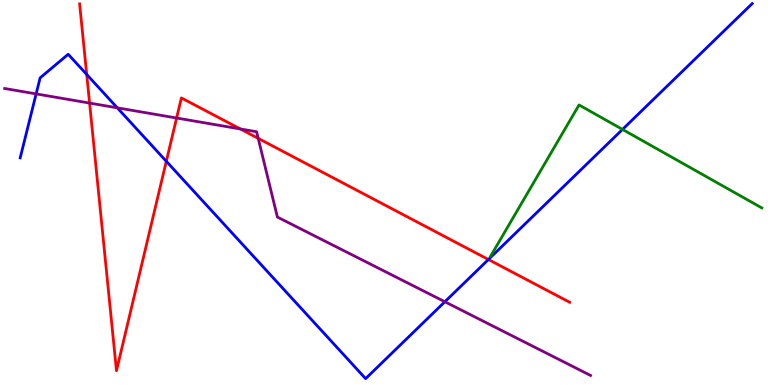[{'lines': ['blue', 'red'], 'intersections': [{'x': 1.12, 'y': 8.07}, {'x': 2.15, 'y': 5.81}, {'x': 6.3, 'y': 3.26}]}, {'lines': ['green', 'red'], 'intersections': []}, {'lines': ['purple', 'red'], 'intersections': [{'x': 1.16, 'y': 7.32}, {'x': 2.28, 'y': 6.93}, {'x': 3.1, 'y': 6.65}, {'x': 3.33, 'y': 6.41}]}, {'lines': ['blue', 'green'], 'intersections': [{'x': 8.03, 'y': 6.64}]}, {'lines': ['blue', 'purple'], 'intersections': [{'x': 0.466, 'y': 7.56}, {'x': 1.51, 'y': 7.2}, {'x': 5.74, 'y': 2.16}]}, {'lines': ['green', 'purple'], 'intersections': []}]